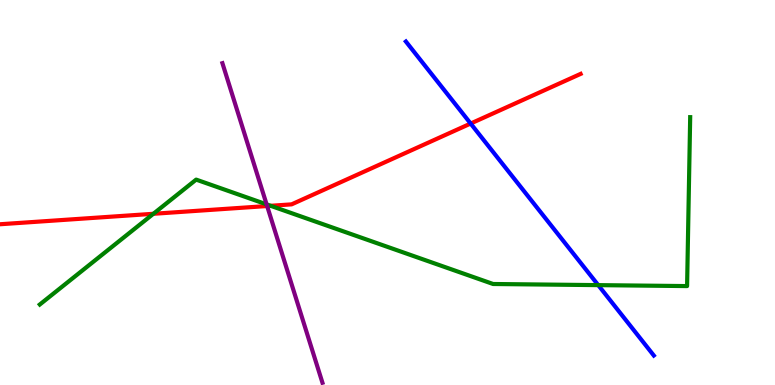[{'lines': ['blue', 'red'], 'intersections': [{'x': 6.07, 'y': 6.79}]}, {'lines': ['green', 'red'], 'intersections': [{'x': 1.98, 'y': 4.45}, {'x': 3.49, 'y': 4.65}]}, {'lines': ['purple', 'red'], 'intersections': [{'x': 3.45, 'y': 4.65}]}, {'lines': ['blue', 'green'], 'intersections': [{'x': 7.72, 'y': 2.59}]}, {'lines': ['blue', 'purple'], 'intersections': []}, {'lines': ['green', 'purple'], 'intersections': [{'x': 3.44, 'y': 4.69}]}]